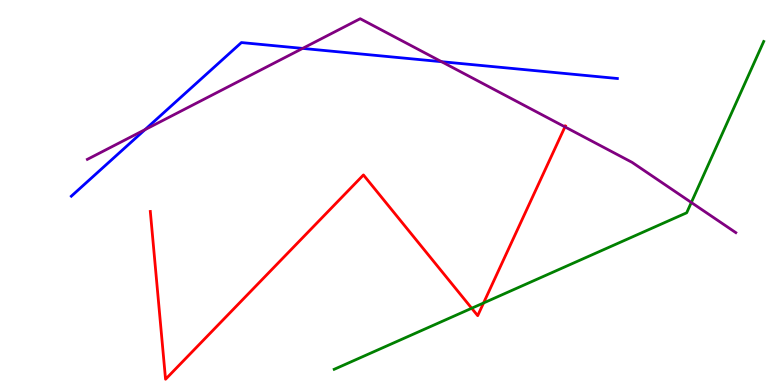[{'lines': ['blue', 'red'], 'intersections': []}, {'lines': ['green', 'red'], 'intersections': [{'x': 6.09, 'y': 1.99}, {'x': 6.24, 'y': 2.13}]}, {'lines': ['purple', 'red'], 'intersections': [{'x': 7.29, 'y': 6.7}]}, {'lines': ['blue', 'green'], 'intersections': []}, {'lines': ['blue', 'purple'], 'intersections': [{'x': 1.87, 'y': 6.63}, {'x': 3.9, 'y': 8.74}, {'x': 5.7, 'y': 8.4}]}, {'lines': ['green', 'purple'], 'intersections': [{'x': 8.92, 'y': 4.74}]}]